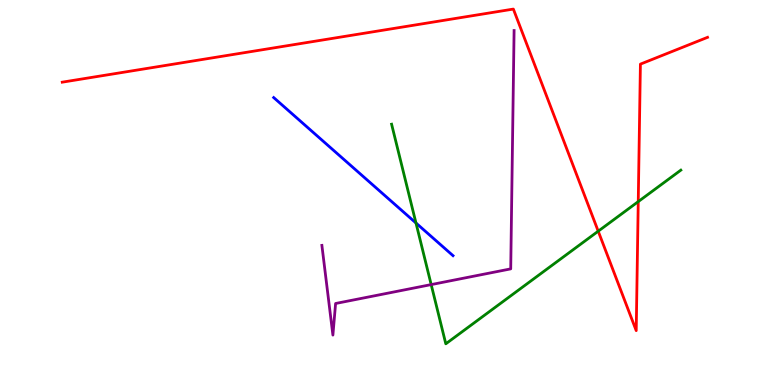[{'lines': ['blue', 'red'], 'intersections': []}, {'lines': ['green', 'red'], 'intersections': [{'x': 7.72, 'y': 4.0}, {'x': 8.24, 'y': 4.76}]}, {'lines': ['purple', 'red'], 'intersections': []}, {'lines': ['blue', 'green'], 'intersections': [{'x': 5.37, 'y': 4.21}]}, {'lines': ['blue', 'purple'], 'intersections': []}, {'lines': ['green', 'purple'], 'intersections': [{'x': 5.56, 'y': 2.61}]}]